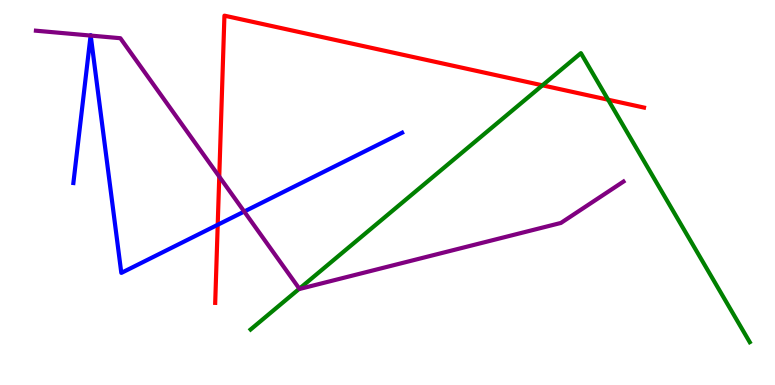[{'lines': ['blue', 'red'], 'intersections': [{'x': 2.81, 'y': 4.16}]}, {'lines': ['green', 'red'], 'intersections': [{'x': 7.0, 'y': 7.78}, {'x': 7.85, 'y': 7.41}]}, {'lines': ['purple', 'red'], 'intersections': [{'x': 2.83, 'y': 5.41}]}, {'lines': ['blue', 'green'], 'intersections': []}, {'lines': ['blue', 'purple'], 'intersections': [{'x': 1.17, 'y': 9.08}, {'x': 1.17, 'y': 9.08}, {'x': 3.15, 'y': 4.51}]}, {'lines': ['green', 'purple'], 'intersections': [{'x': 3.86, 'y': 2.5}]}]